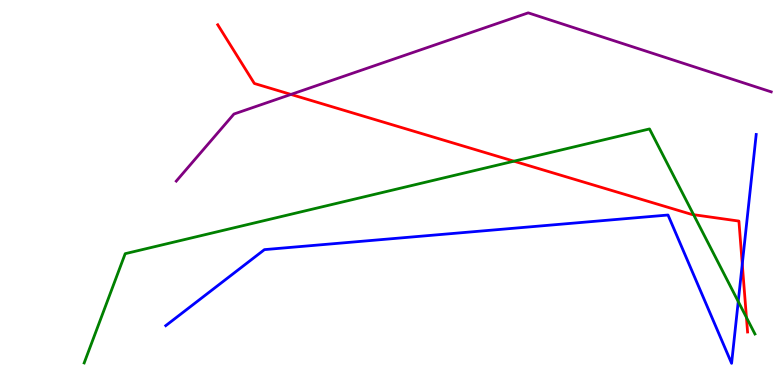[{'lines': ['blue', 'red'], 'intersections': [{'x': 9.58, 'y': 3.14}]}, {'lines': ['green', 'red'], 'intersections': [{'x': 6.63, 'y': 5.81}, {'x': 8.95, 'y': 4.42}, {'x': 9.63, 'y': 1.75}]}, {'lines': ['purple', 'red'], 'intersections': [{'x': 3.75, 'y': 7.55}]}, {'lines': ['blue', 'green'], 'intersections': [{'x': 9.53, 'y': 2.17}]}, {'lines': ['blue', 'purple'], 'intersections': []}, {'lines': ['green', 'purple'], 'intersections': []}]